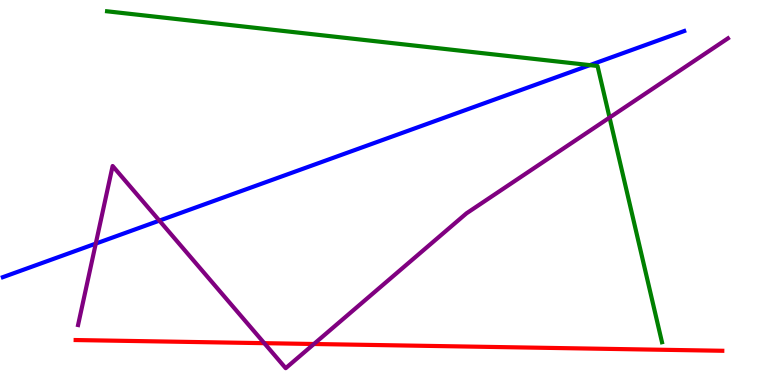[{'lines': ['blue', 'red'], 'intersections': []}, {'lines': ['green', 'red'], 'intersections': []}, {'lines': ['purple', 'red'], 'intersections': [{'x': 3.41, 'y': 1.09}, {'x': 4.05, 'y': 1.06}]}, {'lines': ['blue', 'green'], 'intersections': [{'x': 7.61, 'y': 8.31}]}, {'lines': ['blue', 'purple'], 'intersections': [{'x': 1.24, 'y': 3.67}, {'x': 2.06, 'y': 4.27}]}, {'lines': ['green', 'purple'], 'intersections': [{'x': 7.87, 'y': 6.95}]}]